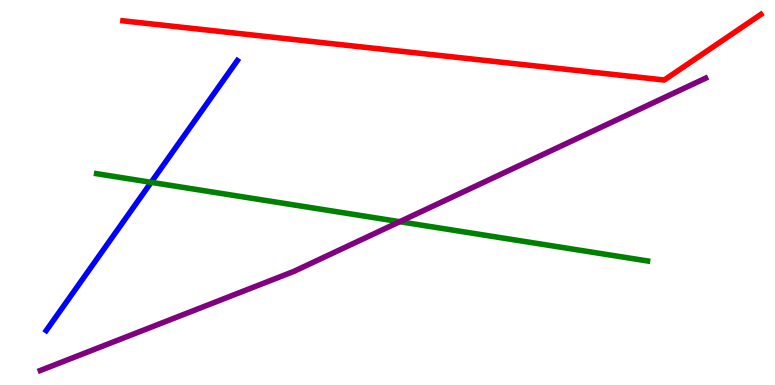[{'lines': ['blue', 'red'], 'intersections': []}, {'lines': ['green', 'red'], 'intersections': []}, {'lines': ['purple', 'red'], 'intersections': []}, {'lines': ['blue', 'green'], 'intersections': [{'x': 1.95, 'y': 5.26}]}, {'lines': ['blue', 'purple'], 'intersections': []}, {'lines': ['green', 'purple'], 'intersections': [{'x': 5.16, 'y': 4.24}]}]